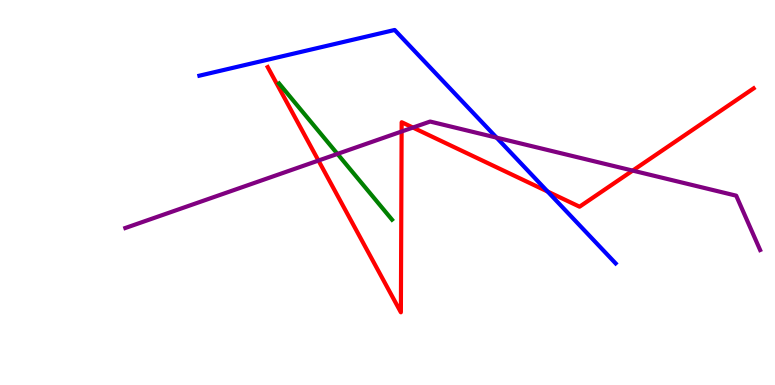[{'lines': ['blue', 'red'], 'intersections': [{'x': 7.07, 'y': 5.03}]}, {'lines': ['green', 'red'], 'intersections': []}, {'lines': ['purple', 'red'], 'intersections': [{'x': 4.11, 'y': 5.83}, {'x': 5.18, 'y': 6.58}, {'x': 5.33, 'y': 6.69}, {'x': 8.16, 'y': 5.57}]}, {'lines': ['blue', 'green'], 'intersections': []}, {'lines': ['blue', 'purple'], 'intersections': [{'x': 6.41, 'y': 6.42}]}, {'lines': ['green', 'purple'], 'intersections': [{'x': 4.35, 'y': 6.0}]}]